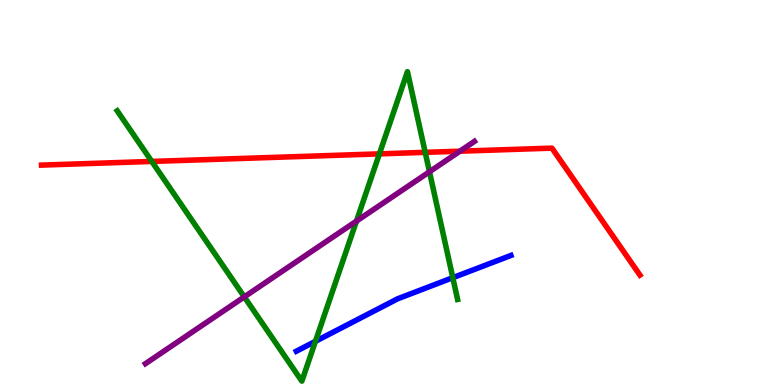[{'lines': ['blue', 'red'], 'intersections': []}, {'lines': ['green', 'red'], 'intersections': [{'x': 1.96, 'y': 5.81}, {'x': 4.9, 'y': 6.0}, {'x': 5.49, 'y': 6.04}]}, {'lines': ['purple', 'red'], 'intersections': [{'x': 5.93, 'y': 6.07}]}, {'lines': ['blue', 'green'], 'intersections': [{'x': 4.07, 'y': 1.13}, {'x': 5.84, 'y': 2.79}]}, {'lines': ['blue', 'purple'], 'intersections': []}, {'lines': ['green', 'purple'], 'intersections': [{'x': 3.15, 'y': 2.29}, {'x': 4.6, 'y': 4.26}, {'x': 5.54, 'y': 5.54}]}]